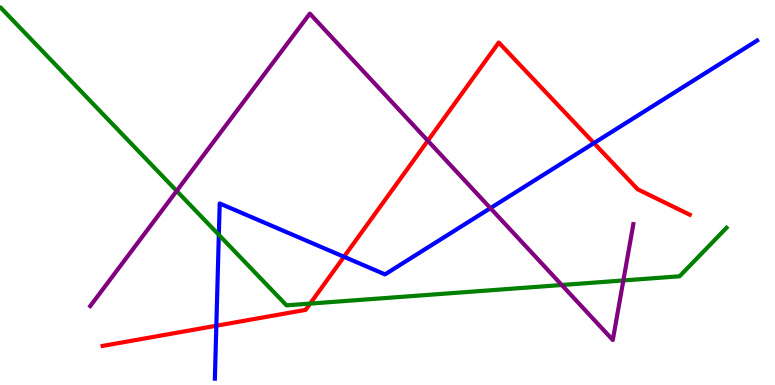[{'lines': ['blue', 'red'], 'intersections': [{'x': 2.79, 'y': 1.54}, {'x': 4.44, 'y': 3.33}, {'x': 7.66, 'y': 6.28}]}, {'lines': ['green', 'red'], 'intersections': [{'x': 4.0, 'y': 2.11}]}, {'lines': ['purple', 'red'], 'intersections': [{'x': 5.52, 'y': 6.34}]}, {'lines': ['blue', 'green'], 'intersections': [{'x': 2.82, 'y': 3.9}]}, {'lines': ['blue', 'purple'], 'intersections': [{'x': 6.33, 'y': 4.59}]}, {'lines': ['green', 'purple'], 'intersections': [{'x': 2.28, 'y': 5.04}, {'x': 7.25, 'y': 2.6}, {'x': 8.04, 'y': 2.72}]}]